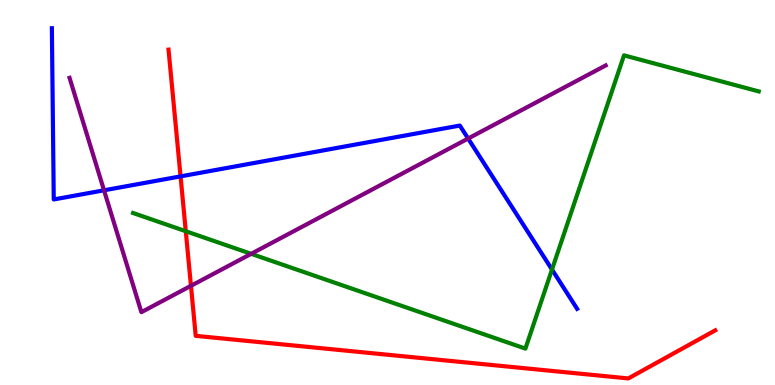[{'lines': ['blue', 'red'], 'intersections': [{'x': 2.33, 'y': 5.42}]}, {'lines': ['green', 'red'], 'intersections': [{'x': 2.4, 'y': 3.99}]}, {'lines': ['purple', 'red'], 'intersections': [{'x': 2.46, 'y': 2.58}]}, {'lines': ['blue', 'green'], 'intersections': [{'x': 7.12, 'y': 3.0}]}, {'lines': ['blue', 'purple'], 'intersections': [{'x': 1.34, 'y': 5.06}, {'x': 6.04, 'y': 6.4}]}, {'lines': ['green', 'purple'], 'intersections': [{'x': 3.24, 'y': 3.41}]}]